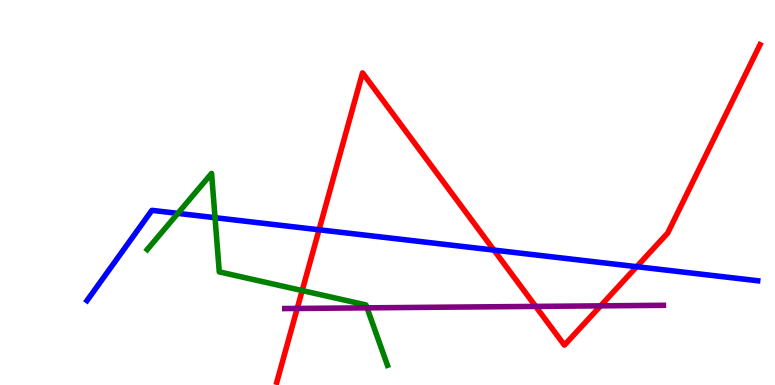[{'lines': ['blue', 'red'], 'intersections': [{'x': 4.12, 'y': 4.03}, {'x': 6.37, 'y': 3.5}, {'x': 8.22, 'y': 3.07}]}, {'lines': ['green', 'red'], 'intersections': [{'x': 3.9, 'y': 2.45}]}, {'lines': ['purple', 'red'], 'intersections': [{'x': 3.84, 'y': 1.99}, {'x': 6.91, 'y': 2.04}, {'x': 7.75, 'y': 2.06}]}, {'lines': ['blue', 'green'], 'intersections': [{'x': 2.29, 'y': 4.46}, {'x': 2.77, 'y': 4.35}]}, {'lines': ['blue', 'purple'], 'intersections': []}, {'lines': ['green', 'purple'], 'intersections': [{'x': 4.74, 'y': 2.0}]}]